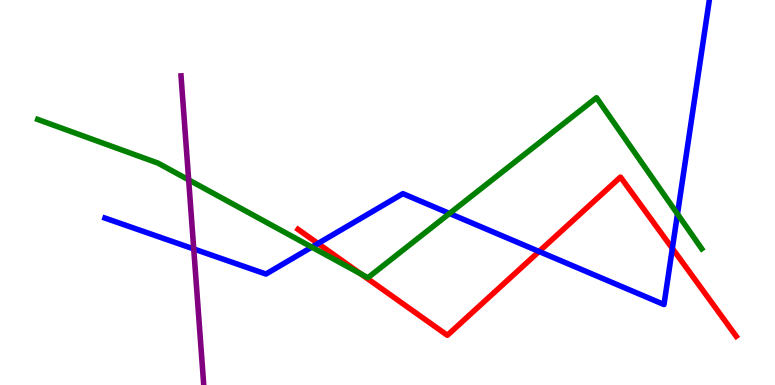[{'lines': ['blue', 'red'], 'intersections': [{'x': 4.1, 'y': 3.68}, {'x': 6.96, 'y': 3.47}, {'x': 8.68, 'y': 3.55}]}, {'lines': ['green', 'red'], 'intersections': [{'x': 4.66, 'y': 2.89}]}, {'lines': ['purple', 'red'], 'intersections': []}, {'lines': ['blue', 'green'], 'intersections': [{'x': 4.02, 'y': 3.58}, {'x': 5.8, 'y': 4.46}, {'x': 8.74, 'y': 4.44}]}, {'lines': ['blue', 'purple'], 'intersections': [{'x': 2.5, 'y': 3.53}]}, {'lines': ['green', 'purple'], 'intersections': [{'x': 2.43, 'y': 5.33}]}]